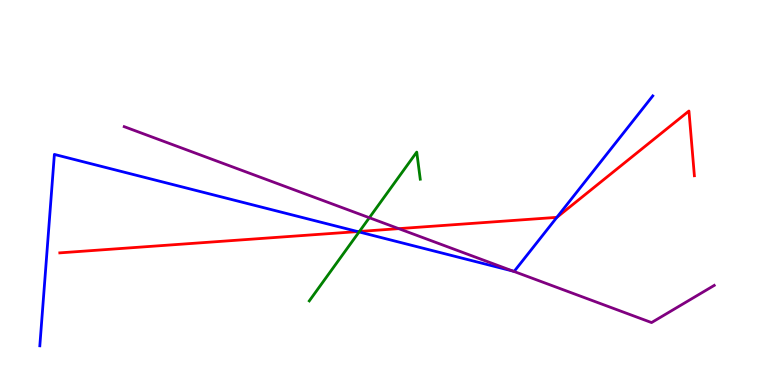[{'lines': ['blue', 'red'], 'intersections': [{'x': 4.62, 'y': 3.98}, {'x': 7.19, 'y': 4.35}]}, {'lines': ['green', 'red'], 'intersections': [{'x': 4.64, 'y': 3.99}]}, {'lines': ['purple', 'red'], 'intersections': [{'x': 5.14, 'y': 4.06}]}, {'lines': ['blue', 'green'], 'intersections': [{'x': 4.63, 'y': 3.98}]}, {'lines': ['blue', 'purple'], 'intersections': [{'x': 6.62, 'y': 2.96}]}, {'lines': ['green', 'purple'], 'intersections': [{'x': 4.77, 'y': 4.34}]}]